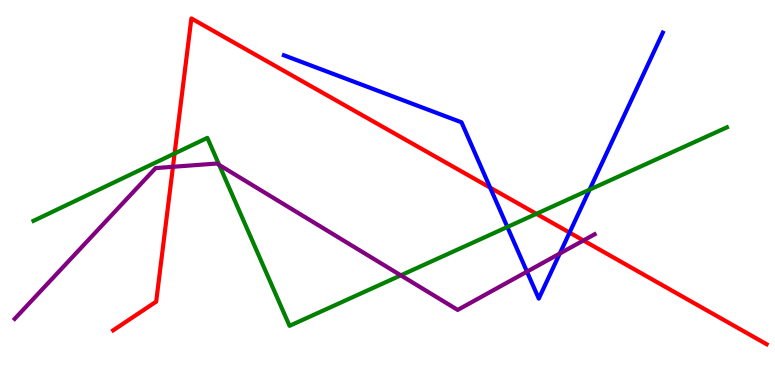[{'lines': ['blue', 'red'], 'intersections': [{'x': 6.32, 'y': 5.13}, {'x': 7.35, 'y': 3.96}]}, {'lines': ['green', 'red'], 'intersections': [{'x': 2.25, 'y': 6.01}, {'x': 6.92, 'y': 4.45}]}, {'lines': ['purple', 'red'], 'intersections': [{'x': 2.23, 'y': 5.67}, {'x': 7.53, 'y': 3.75}]}, {'lines': ['blue', 'green'], 'intersections': [{'x': 6.55, 'y': 4.1}, {'x': 7.61, 'y': 5.07}]}, {'lines': ['blue', 'purple'], 'intersections': [{'x': 6.8, 'y': 2.94}, {'x': 7.22, 'y': 3.41}]}, {'lines': ['green', 'purple'], 'intersections': [{'x': 2.83, 'y': 5.72}, {'x': 5.17, 'y': 2.85}]}]